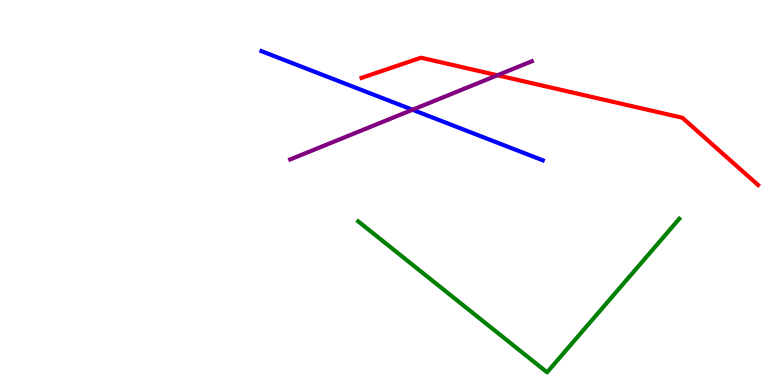[{'lines': ['blue', 'red'], 'intersections': []}, {'lines': ['green', 'red'], 'intersections': []}, {'lines': ['purple', 'red'], 'intersections': [{'x': 6.42, 'y': 8.05}]}, {'lines': ['blue', 'green'], 'intersections': []}, {'lines': ['blue', 'purple'], 'intersections': [{'x': 5.32, 'y': 7.15}]}, {'lines': ['green', 'purple'], 'intersections': []}]